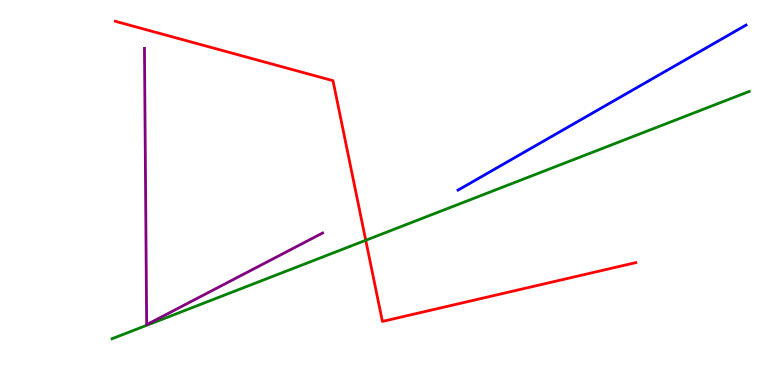[{'lines': ['blue', 'red'], 'intersections': []}, {'lines': ['green', 'red'], 'intersections': [{'x': 4.72, 'y': 3.76}]}, {'lines': ['purple', 'red'], 'intersections': []}, {'lines': ['blue', 'green'], 'intersections': []}, {'lines': ['blue', 'purple'], 'intersections': []}, {'lines': ['green', 'purple'], 'intersections': []}]